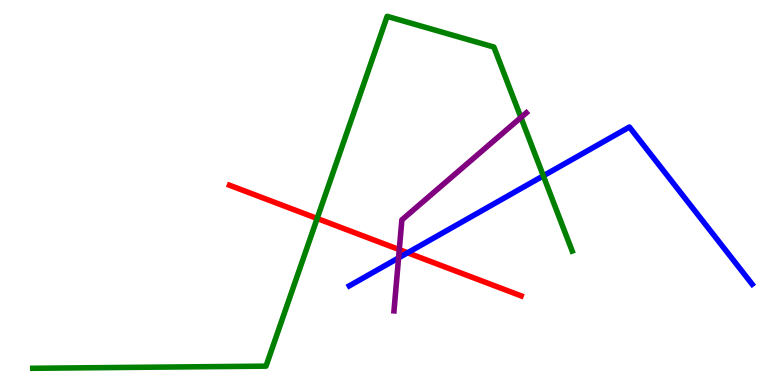[{'lines': ['blue', 'red'], 'intersections': [{'x': 5.26, 'y': 3.43}]}, {'lines': ['green', 'red'], 'intersections': [{'x': 4.09, 'y': 4.33}]}, {'lines': ['purple', 'red'], 'intersections': [{'x': 5.15, 'y': 3.52}]}, {'lines': ['blue', 'green'], 'intersections': [{'x': 7.01, 'y': 5.43}]}, {'lines': ['blue', 'purple'], 'intersections': [{'x': 5.14, 'y': 3.3}]}, {'lines': ['green', 'purple'], 'intersections': [{'x': 6.72, 'y': 6.95}]}]